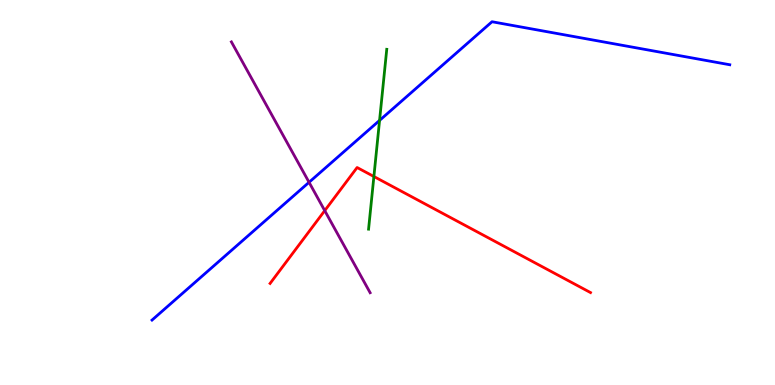[{'lines': ['blue', 'red'], 'intersections': []}, {'lines': ['green', 'red'], 'intersections': [{'x': 4.82, 'y': 5.42}]}, {'lines': ['purple', 'red'], 'intersections': [{'x': 4.19, 'y': 4.53}]}, {'lines': ['blue', 'green'], 'intersections': [{'x': 4.9, 'y': 6.87}]}, {'lines': ['blue', 'purple'], 'intersections': [{'x': 3.99, 'y': 5.27}]}, {'lines': ['green', 'purple'], 'intersections': []}]